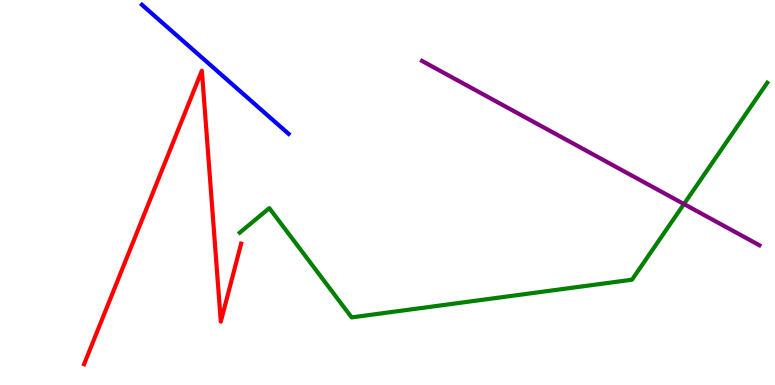[{'lines': ['blue', 'red'], 'intersections': []}, {'lines': ['green', 'red'], 'intersections': []}, {'lines': ['purple', 'red'], 'intersections': []}, {'lines': ['blue', 'green'], 'intersections': []}, {'lines': ['blue', 'purple'], 'intersections': []}, {'lines': ['green', 'purple'], 'intersections': [{'x': 8.83, 'y': 4.7}]}]